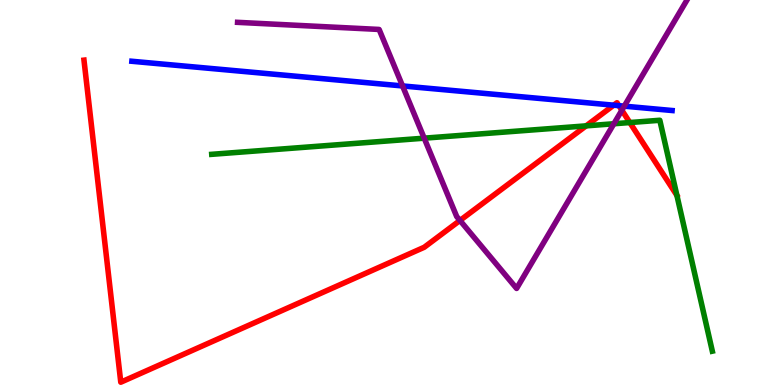[{'lines': ['blue', 'red'], 'intersections': [{'x': 7.92, 'y': 7.27}, {'x': 7.99, 'y': 7.26}]}, {'lines': ['green', 'red'], 'intersections': [{'x': 7.56, 'y': 6.73}, {'x': 8.13, 'y': 6.82}]}, {'lines': ['purple', 'red'], 'intersections': [{'x': 5.94, 'y': 4.27}, {'x': 8.02, 'y': 7.14}]}, {'lines': ['blue', 'green'], 'intersections': []}, {'lines': ['blue', 'purple'], 'intersections': [{'x': 5.19, 'y': 7.77}, {'x': 8.06, 'y': 7.24}]}, {'lines': ['green', 'purple'], 'intersections': [{'x': 5.47, 'y': 6.41}, {'x': 7.92, 'y': 6.79}]}]